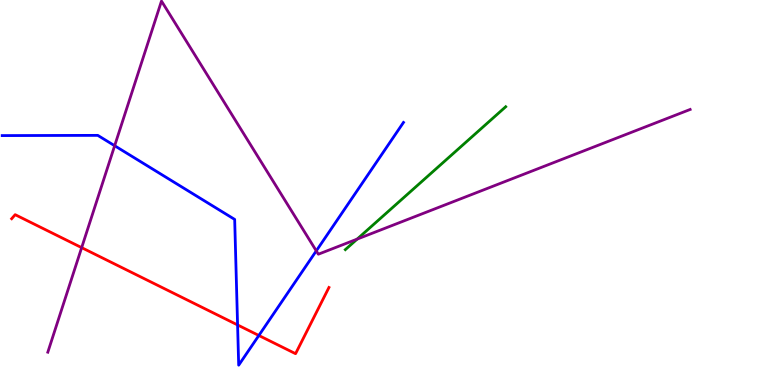[{'lines': ['blue', 'red'], 'intersections': [{'x': 3.07, 'y': 1.56}, {'x': 3.34, 'y': 1.29}]}, {'lines': ['green', 'red'], 'intersections': []}, {'lines': ['purple', 'red'], 'intersections': [{'x': 1.05, 'y': 3.57}]}, {'lines': ['blue', 'green'], 'intersections': []}, {'lines': ['blue', 'purple'], 'intersections': [{'x': 1.48, 'y': 6.21}, {'x': 4.08, 'y': 3.48}]}, {'lines': ['green', 'purple'], 'intersections': [{'x': 4.61, 'y': 3.79}]}]